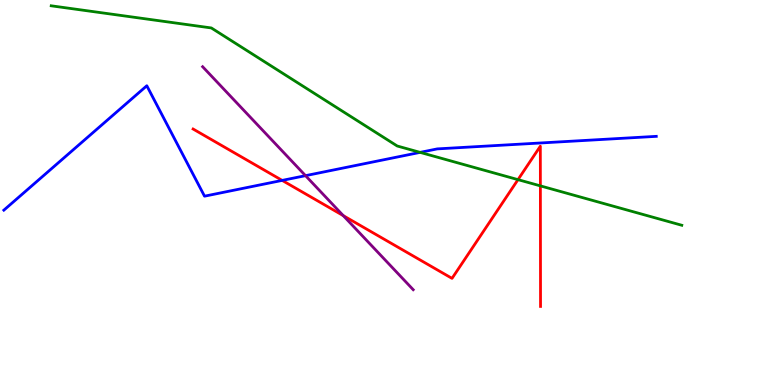[{'lines': ['blue', 'red'], 'intersections': [{'x': 3.64, 'y': 5.31}]}, {'lines': ['green', 'red'], 'intersections': [{'x': 6.68, 'y': 5.33}, {'x': 6.97, 'y': 5.17}]}, {'lines': ['purple', 'red'], 'intersections': [{'x': 4.43, 'y': 4.4}]}, {'lines': ['blue', 'green'], 'intersections': [{'x': 5.42, 'y': 6.04}]}, {'lines': ['blue', 'purple'], 'intersections': [{'x': 3.94, 'y': 5.44}]}, {'lines': ['green', 'purple'], 'intersections': []}]